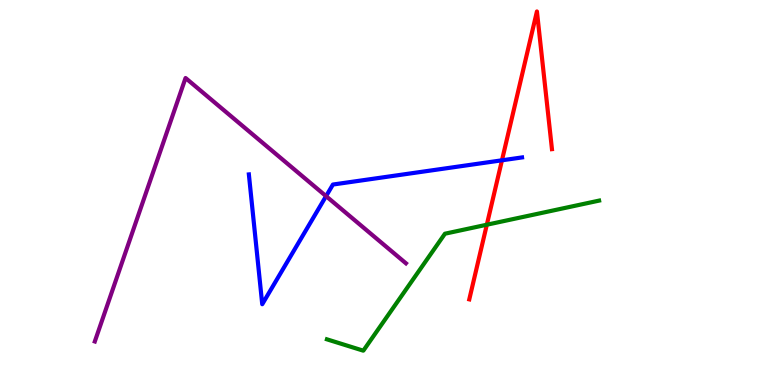[{'lines': ['blue', 'red'], 'intersections': [{'x': 6.48, 'y': 5.84}]}, {'lines': ['green', 'red'], 'intersections': [{'x': 6.28, 'y': 4.16}]}, {'lines': ['purple', 'red'], 'intersections': []}, {'lines': ['blue', 'green'], 'intersections': []}, {'lines': ['blue', 'purple'], 'intersections': [{'x': 4.21, 'y': 4.91}]}, {'lines': ['green', 'purple'], 'intersections': []}]